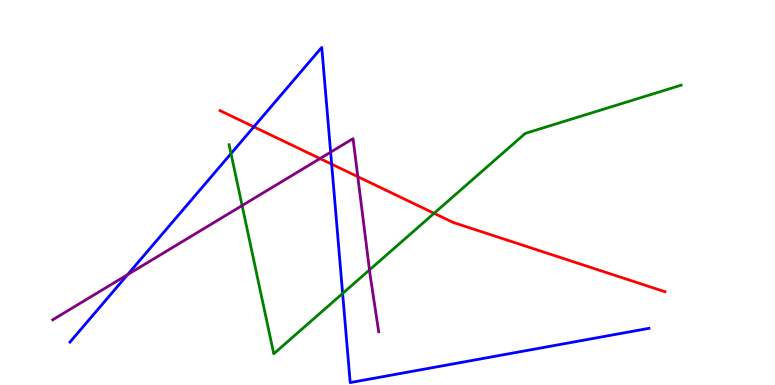[{'lines': ['blue', 'red'], 'intersections': [{'x': 3.28, 'y': 6.71}, {'x': 4.28, 'y': 5.74}]}, {'lines': ['green', 'red'], 'intersections': [{'x': 5.6, 'y': 4.46}]}, {'lines': ['purple', 'red'], 'intersections': [{'x': 4.13, 'y': 5.88}, {'x': 4.62, 'y': 5.41}]}, {'lines': ['blue', 'green'], 'intersections': [{'x': 2.98, 'y': 6.01}, {'x': 4.42, 'y': 2.38}]}, {'lines': ['blue', 'purple'], 'intersections': [{'x': 1.65, 'y': 2.87}, {'x': 4.27, 'y': 6.05}]}, {'lines': ['green', 'purple'], 'intersections': [{'x': 3.12, 'y': 4.66}, {'x': 4.77, 'y': 2.99}]}]